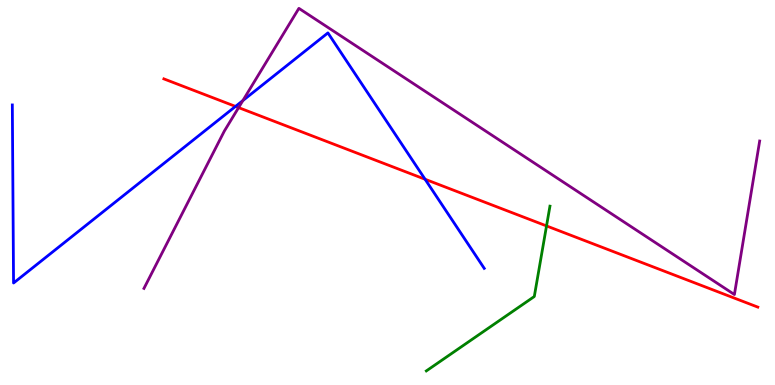[{'lines': ['blue', 'red'], 'intersections': [{'x': 3.04, 'y': 7.24}, {'x': 5.48, 'y': 5.34}]}, {'lines': ['green', 'red'], 'intersections': [{'x': 7.05, 'y': 4.13}]}, {'lines': ['purple', 'red'], 'intersections': [{'x': 3.08, 'y': 7.21}]}, {'lines': ['blue', 'green'], 'intersections': []}, {'lines': ['blue', 'purple'], 'intersections': [{'x': 3.13, 'y': 7.39}]}, {'lines': ['green', 'purple'], 'intersections': []}]